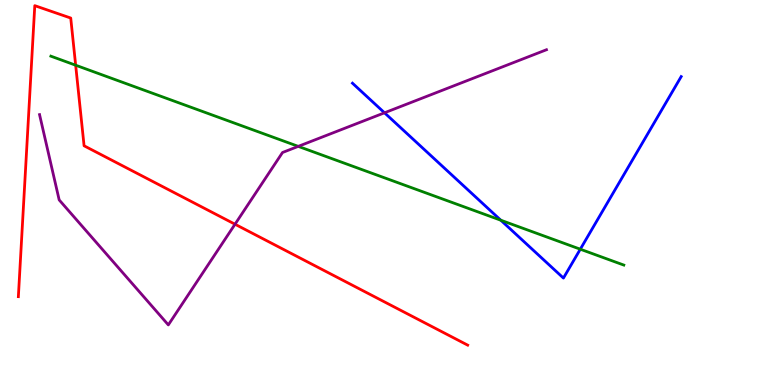[{'lines': ['blue', 'red'], 'intersections': []}, {'lines': ['green', 'red'], 'intersections': [{'x': 0.976, 'y': 8.31}]}, {'lines': ['purple', 'red'], 'intersections': [{'x': 3.03, 'y': 4.18}]}, {'lines': ['blue', 'green'], 'intersections': [{'x': 6.46, 'y': 4.28}, {'x': 7.49, 'y': 3.53}]}, {'lines': ['blue', 'purple'], 'intersections': [{'x': 4.96, 'y': 7.07}]}, {'lines': ['green', 'purple'], 'intersections': [{'x': 3.85, 'y': 6.2}]}]